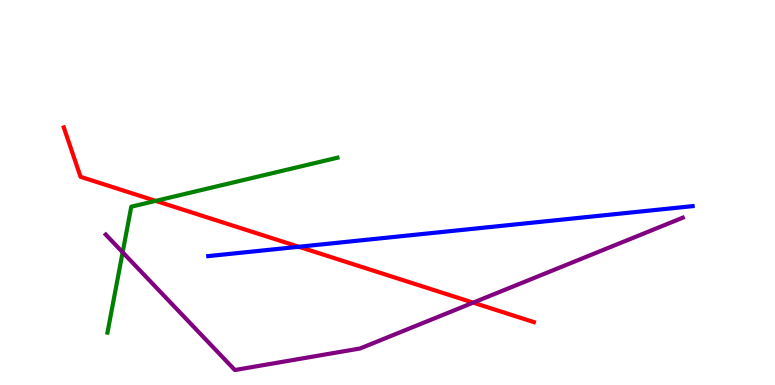[{'lines': ['blue', 'red'], 'intersections': [{'x': 3.86, 'y': 3.59}]}, {'lines': ['green', 'red'], 'intersections': [{'x': 2.01, 'y': 4.78}]}, {'lines': ['purple', 'red'], 'intersections': [{'x': 6.11, 'y': 2.14}]}, {'lines': ['blue', 'green'], 'intersections': []}, {'lines': ['blue', 'purple'], 'intersections': []}, {'lines': ['green', 'purple'], 'intersections': [{'x': 1.58, 'y': 3.45}]}]